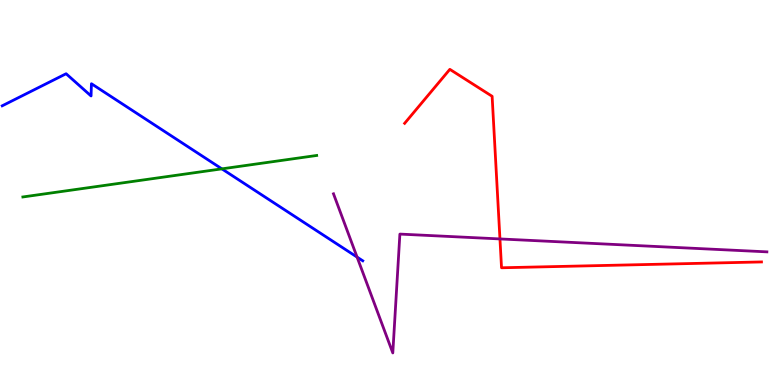[{'lines': ['blue', 'red'], 'intersections': []}, {'lines': ['green', 'red'], 'intersections': []}, {'lines': ['purple', 'red'], 'intersections': [{'x': 6.45, 'y': 3.79}]}, {'lines': ['blue', 'green'], 'intersections': [{'x': 2.86, 'y': 5.61}]}, {'lines': ['blue', 'purple'], 'intersections': [{'x': 4.61, 'y': 3.32}]}, {'lines': ['green', 'purple'], 'intersections': []}]